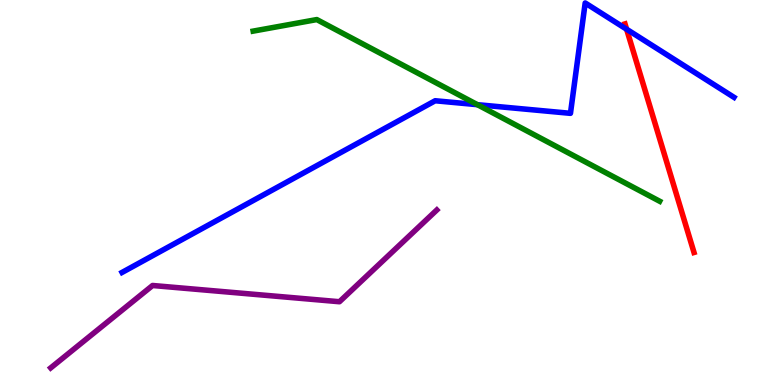[{'lines': ['blue', 'red'], 'intersections': [{'x': 8.09, 'y': 9.24}]}, {'lines': ['green', 'red'], 'intersections': []}, {'lines': ['purple', 'red'], 'intersections': []}, {'lines': ['blue', 'green'], 'intersections': [{'x': 6.16, 'y': 7.28}]}, {'lines': ['blue', 'purple'], 'intersections': []}, {'lines': ['green', 'purple'], 'intersections': []}]